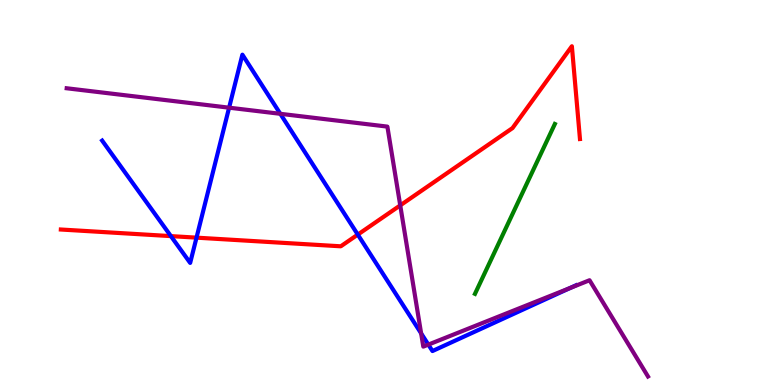[{'lines': ['blue', 'red'], 'intersections': [{'x': 2.21, 'y': 3.87}, {'x': 2.54, 'y': 3.83}, {'x': 4.62, 'y': 3.91}]}, {'lines': ['green', 'red'], 'intersections': []}, {'lines': ['purple', 'red'], 'intersections': [{'x': 5.16, 'y': 4.67}]}, {'lines': ['blue', 'green'], 'intersections': []}, {'lines': ['blue', 'purple'], 'intersections': [{'x': 2.96, 'y': 7.2}, {'x': 3.62, 'y': 7.04}, {'x': 5.43, 'y': 1.34}, {'x': 5.53, 'y': 1.05}, {'x': 7.35, 'y': 2.52}]}, {'lines': ['green', 'purple'], 'intersections': []}]